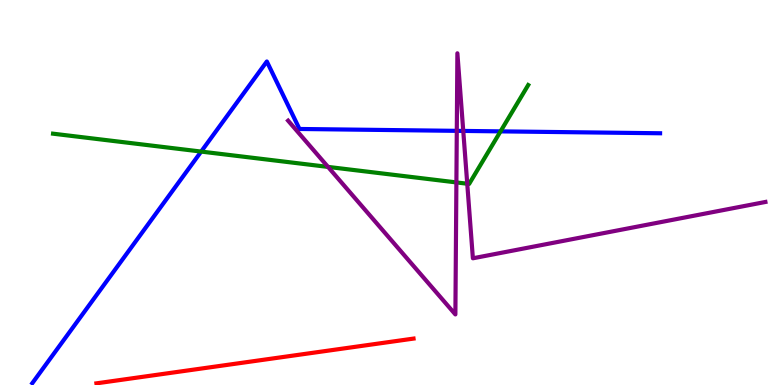[{'lines': ['blue', 'red'], 'intersections': []}, {'lines': ['green', 'red'], 'intersections': []}, {'lines': ['purple', 'red'], 'intersections': []}, {'lines': ['blue', 'green'], 'intersections': [{'x': 2.6, 'y': 6.06}, {'x': 6.46, 'y': 6.59}]}, {'lines': ['blue', 'purple'], 'intersections': [{'x': 5.89, 'y': 6.6}, {'x': 5.98, 'y': 6.6}]}, {'lines': ['green', 'purple'], 'intersections': [{'x': 4.23, 'y': 5.66}, {'x': 5.89, 'y': 5.26}, {'x': 6.03, 'y': 5.23}]}]